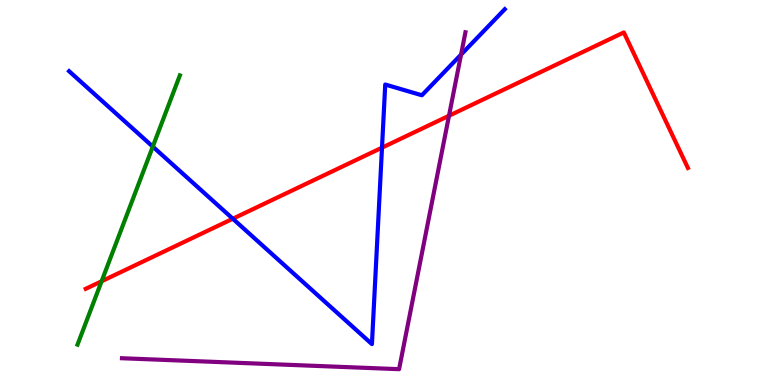[{'lines': ['blue', 'red'], 'intersections': [{'x': 3.0, 'y': 4.32}, {'x': 4.93, 'y': 6.16}]}, {'lines': ['green', 'red'], 'intersections': [{'x': 1.31, 'y': 2.69}]}, {'lines': ['purple', 'red'], 'intersections': [{'x': 5.79, 'y': 6.99}]}, {'lines': ['blue', 'green'], 'intersections': [{'x': 1.97, 'y': 6.19}]}, {'lines': ['blue', 'purple'], 'intersections': [{'x': 5.95, 'y': 8.58}]}, {'lines': ['green', 'purple'], 'intersections': []}]